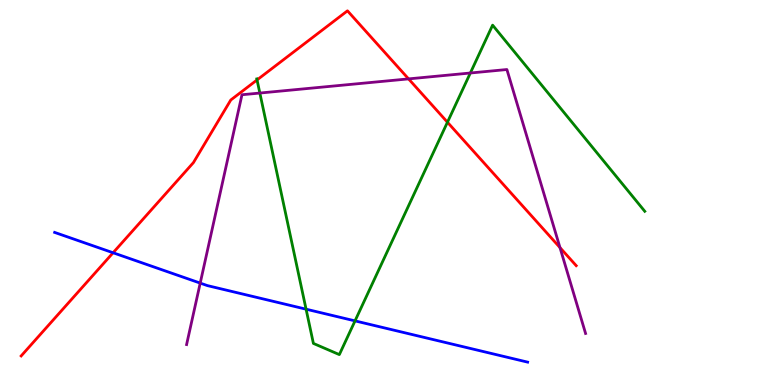[{'lines': ['blue', 'red'], 'intersections': [{'x': 1.46, 'y': 3.43}]}, {'lines': ['green', 'red'], 'intersections': [{'x': 3.32, 'y': 7.92}, {'x': 5.77, 'y': 6.83}]}, {'lines': ['purple', 'red'], 'intersections': [{'x': 5.27, 'y': 7.95}, {'x': 7.23, 'y': 3.57}]}, {'lines': ['blue', 'green'], 'intersections': [{'x': 3.95, 'y': 1.97}, {'x': 4.58, 'y': 1.67}]}, {'lines': ['blue', 'purple'], 'intersections': [{'x': 2.58, 'y': 2.65}]}, {'lines': ['green', 'purple'], 'intersections': [{'x': 3.35, 'y': 7.58}, {'x': 6.07, 'y': 8.1}]}]